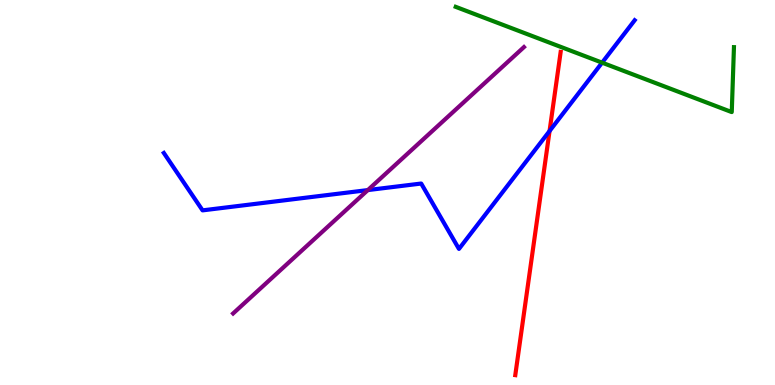[{'lines': ['blue', 'red'], 'intersections': [{'x': 7.09, 'y': 6.6}]}, {'lines': ['green', 'red'], 'intersections': []}, {'lines': ['purple', 'red'], 'intersections': []}, {'lines': ['blue', 'green'], 'intersections': [{'x': 7.77, 'y': 8.37}]}, {'lines': ['blue', 'purple'], 'intersections': [{'x': 4.75, 'y': 5.06}]}, {'lines': ['green', 'purple'], 'intersections': []}]